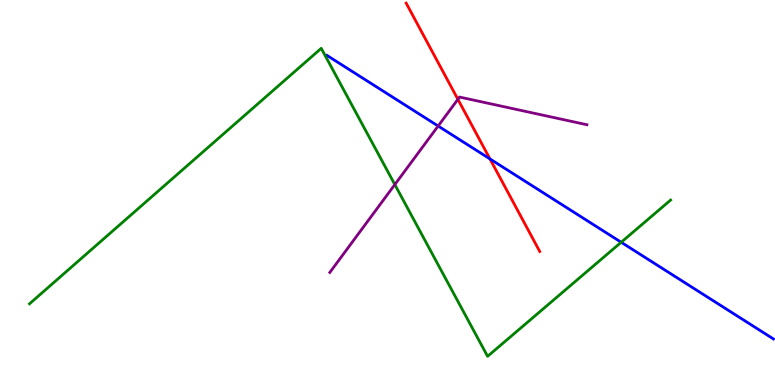[{'lines': ['blue', 'red'], 'intersections': [{'x': 6.32, 'y': 5.87}]}, {'lines': ['green', 'red'], 'intersections': []}, {'lines': ['purple', 'red'], 'intersections': [{'x': 5.91, 'y': 7.42}]}, {'lines': ['blue', 'green'], 'intersections': [{'x': 8.02, 'y': 3.71}]}, {'lines': ['blue', 'purple'], 'intersections': [{'x': 5.65, 'y': 6.73}]}, {'lines': ['green', 'purple'], 'intersections': [{'x': 5.09, 'y': 5.21}]}]